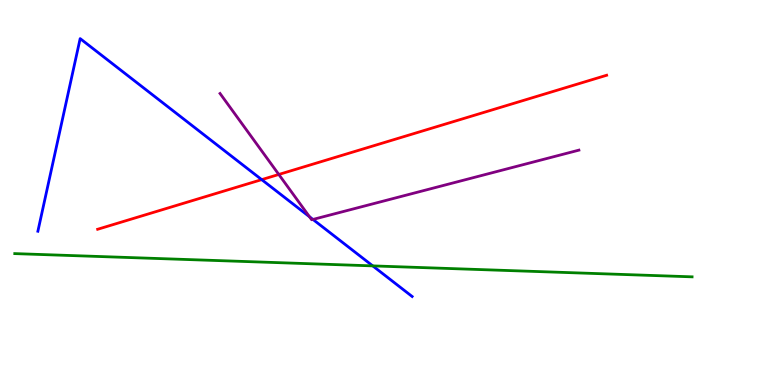[{'lines': ['blue', 'red'], 'intersections': [{'x': 3.38, 'y': 5.33}]}, {'lines': ['green', 'red'], 'intersections': []}, {'lines': ['purple', 'red'], 'intersections': [{'x': 3.6, 'y': 5.47}]}, {'lines': ['blue', 'green'], 'intersections': [{'x': 4.81, 'y': 3.09}]}, {'lines': ['blue', 'purple'], 'intersections': [{'x': 3.99, 'y': 4.37}, {'x': 4.04, 'y': 4.3}]}, {'lines': ['green', 'purple'], 'intersections': []}]